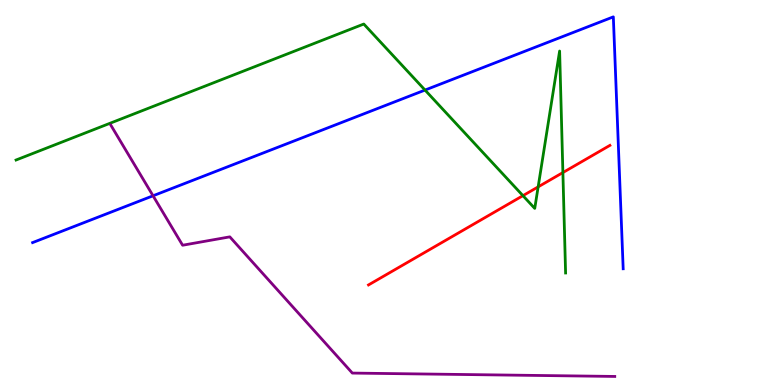[{'lines': ['blue', 'red'], 'intersections': []}, {'lines': ['green', 'red'], 'intersections': [{'x': 6.75, 'y': 4.92}, {'x': 6.94, 'y': 5.15}, {'x': 7.26, 'y': 5.52}]}, {'lines': ['purple', 'red'], 'intersections': []}, {'lines': ['blue', 'green'], 'intersections': [{'x': 5.48, 'y': 7.66}]}, {'lines': ['blue', 'purple'], 'intersections': [{'x': 1.97, 'y': 4.91}]}, {'lines': ['green', 'purple'], 'intersections': []}]